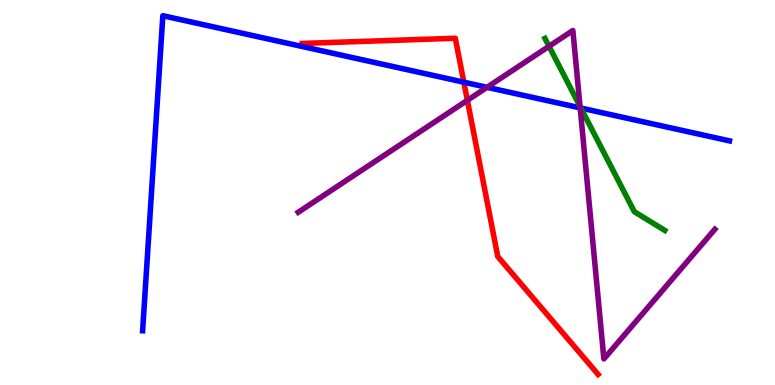[{'lines': ['blue', 'red'], 'intersections': [{'x': 5.99, 'y': 7.87}]}, {'lines': ['green', 'red'], 'intersections': []}, {'lines': ['purple', 'red'], 'intersections': [{'x': 6.03, 'y': 7.39}]}, {'lines': ['blue', 'green'], 'intersections': [{'x': 7.5, 'y': 7.19}]}, {'lines': ['blue', 'purple'], 'intersections': [{'x': 6.28, 'y': 7.73}, {'x': 7.49, 'y': 7.2}]}, {'lines': ['green', 'purple'], 'intersections': [{'x': 7.08, 'y': 8.8}, {'x': 7.48, 'y': 7.24}]}]